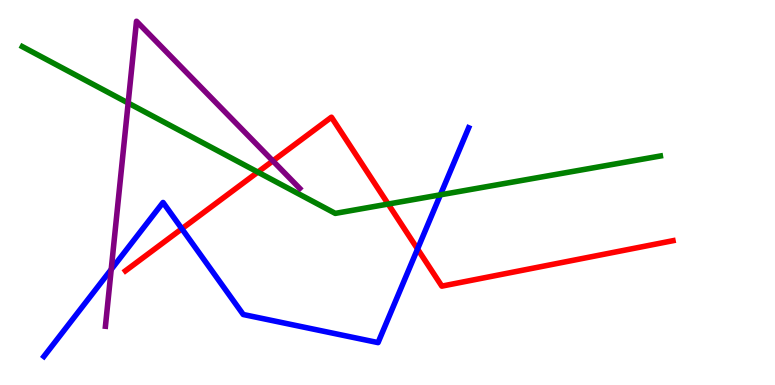[{'lines': ['blue', 'red'], 'intersections': [{'x': 2.35, 'y': 4.06}, {'x': 5.39, 'y': 3.53}]}, {'lines': ['green', 'red'], 'intersections': [{'x': 3.33, 'y': 5.53}, {'x': 5.01, 'y': 4.7}]}, {'lines': ['purple', 'red'], 'intersections': [{'x': 3.52, 'y': 5.82}]}, {'lines': ['blue', 'green'], 'intersections': [{'x': 5.68, 'y': 4.94}]}, {'lines': ['blue', 'purple'], 'intersections': [{'x': 1.44, 'y': 3.0}]}, {'lines': ['green', 'purple'], 'intersections': [{'x': 1.65, 'y': 7.32}]}]